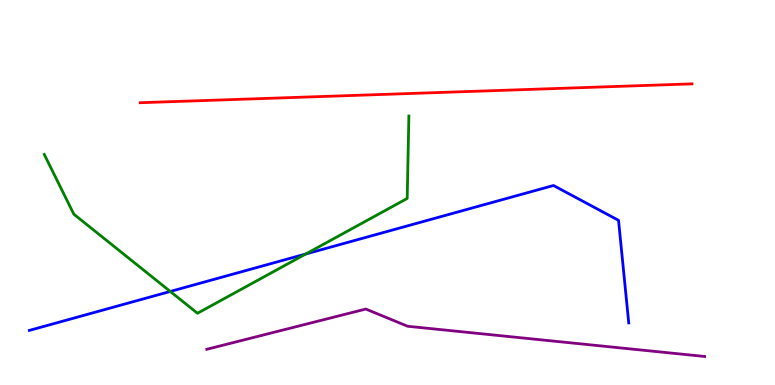[{'lines': ['blue', 'red'], 'intersections': []}, {'lines': ['green', 'red'], 'intersections': []}, {'lines': ['purple', 'red'], 'intersections': []}, {'lines': ['blue', 'green'], 'intersections': [{'x': 2.2, 'y': 2.43}, {'x': 3.94, 'y': 3.4}]}, {'lines': ['blue', 'purple'], 'intersections': []}, {'lines': ['green', 'purple'], 'intersections': []}]